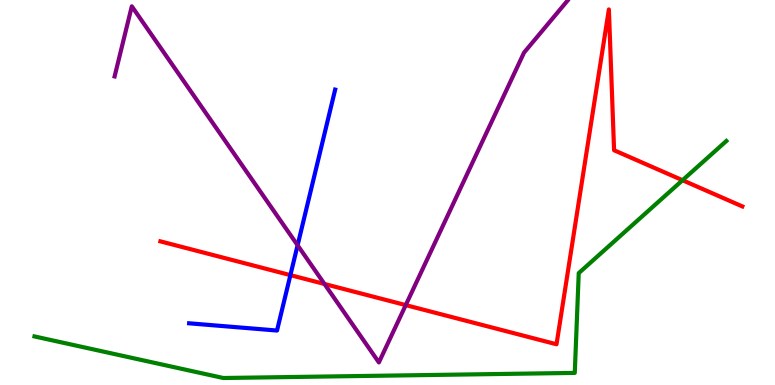[{'lines': ['blue', 'red'], 'intersections': [{'x': 3.75, 'y': 2.85}]}, {'lines': ['green', 'red'], 'intersections': [{'x': 8.81, 'y': 5.32}]}, {'lines': ['purple', 'red'], 'intersections': [{'x': 4.19, 'y': 2.62}, {'x': 5.24, 'y': 2.08}]}, {'lines': ['blue', 'green'], 'intersections': []}, {'lines': ['blue', 'purple'], 'intersections': [{'x': 3.84, 'y': 3.63}]}, {'lines': ['green', 'purple'], 'intersections': []}]